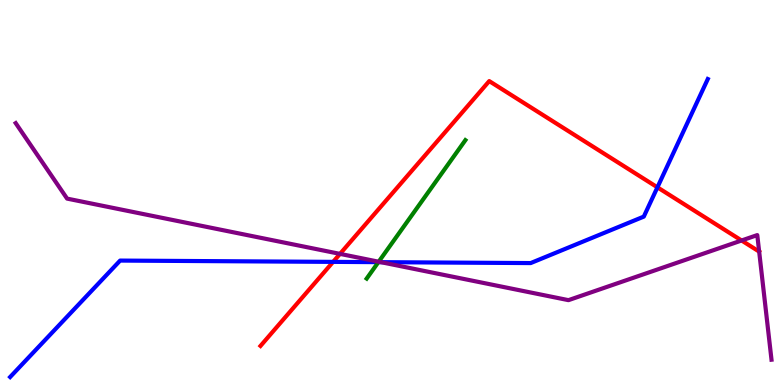[{'lines': ['blue', 'red'], 'intersections': [{'x': 4.3, 'y': 3.2}, {'x': 8.48, 'y': 5.13}]}, {'lines': ['green', 'red'], 'intersections': []}, {'lines': ['purple', 'red'], 'intersections': [{'x': 4.39, 'y': 3.41}, {'x': 9.57, 'y': 3.75}]}, {'lines': ['blue', 'green'], 'intersections': [{'x': 4.88, 'y': 3.19}]}, {'lines': ['blue', 'purple'], 'intersections': [{'x': 4.91, 'y': 3.19}]}, {'lines': ['green', 'purple'], 'intersections': [{'x': 4.89, 'y': 3.2}]}]